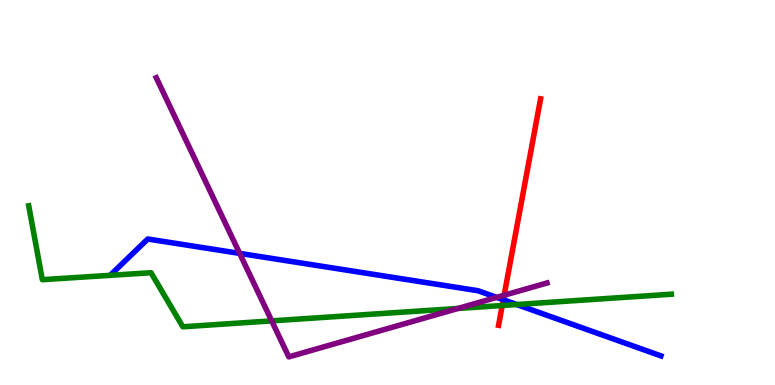[{'lines': ['blue', 'red'], 'intersections': [{'x': 6.49, 'y': 2.21}]}, {'lines': ['green', 'red'], 'intersections': [{'x': 6.48, 'y': 2.07}]}, {'lines': ['purple', 'red'], 'intersections': [{'x': 6.51, 'y': 2.33}]}, {'lines': ['blue', 'green'], 'intersections': [{'x': 6.67, 'y': 2.09}]}, {'lines': ['blue', 'purple'], 'intersections': [{'x': 3.09, 'y': 3.42}, {'x': 6.41, 'y': 2.28}]}, {'lines': ['green', 'purple'], 'intersections': [{'x': 3.51, 'y': 1.67}, {'x': 5.91, 'y': 1.99}]}]